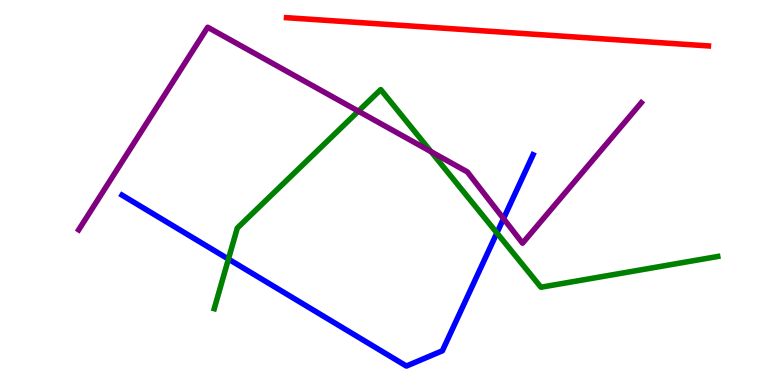[{'lines': ['blue', 'red'], 'intersections': []}, {'lines': ['green', 'red'], 'intersections': []}, {'lines': ['purple', 'red'], 'intersections': []}, {'lines': ['blue', 'green'], 'intersections': [{'x': 2.95, 'y': 3.27}, {'x': 6.41, 'y': 3.95}]}, {'lines': ['blue', 'purple'], 'intersections': [{'x': 6.5, 'y': 4.32}]}, {'lines': ['green', 'purple'], 'intersections': [{'x': 4.62, 'y': 7.11}, {'x': 5.56, 'y': 6.06}]}]